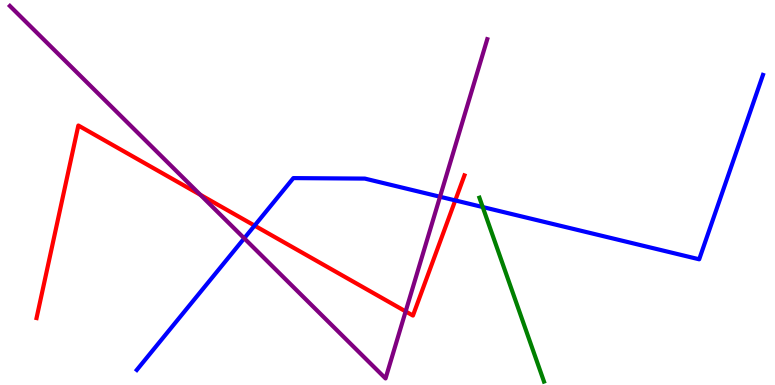[{'lines': ['blue', 'red'], 'intersections': [{'x': 3.29, 'y': 4.14}, {'x': 5.87, 'y': 4.79}]}, {'lines': ['green', 'red'], 'intersections': []}, {'lines': ['purple', 'red'], 'intersections': [{'x': 2.58, 'y': 4.94}, {'x': 5.23, 'y': 1.91}]}, {'lines': ['blue', 'green'], 'intersections': [{'x': 6.23, 'y': 4.62}]}, {'lines': ['blue', 'purple'], 'intersections': [{'x': 3.15, 'y': 3.81}, {'x': 5.68, 'y': 4.89}]}, {'lines': ['green', 'purple'], 'intersections': []}]